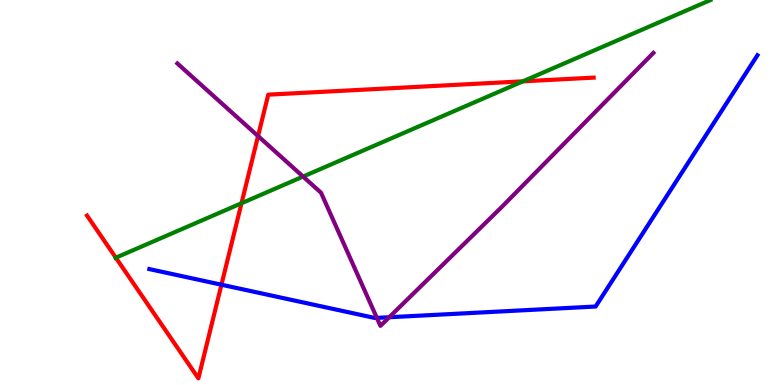[{'lines': ['blue', 'red'], 'intersections': [{'x': 2.86, 'y': 2.6}]}, {'lines': ['green', 'red'], 'intersections': [{'x': 1.49, 'y': 3.31}, {'x': 3.12, 'y': 4.72}, {'x': 6.75, 'y': 7.89}]}, {'lines': ['purple', 'red'], 'intersections': [{'x': 3.33, 'y': 6.47}]}, {'lines': ['blue', 'green'], 'intersections': []}, {'lines': ['blue', 'purple'], 'intersections': [{'x': 4.86, 'y': 1.74}, {'x': 5.02, 'y': 1.76}]}, {'lines': ['green', 'purple'], 'intersections': [{'x': 3.91, 'y': 5.41}]}]